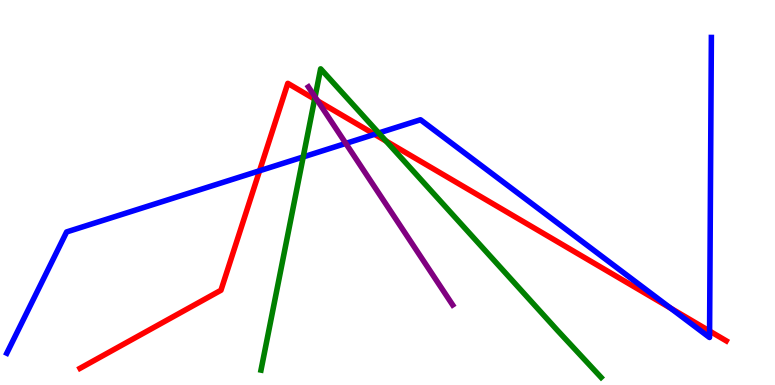[{'lines': ['blue', 'red'], 'intersections': [{'x': 3.35, 'y': 5.56}, {'x': 4.83, 'y': 6.51}, {'x': 8.65, 'y': 2.0}, {'x': 9.16, 'y': 1.4}]}, {'lines': ['green', 'red'], 'intersections': [{'x': 4.06, 'y': 7.43}, {'x': 4.98, 'y': 6.34}]}, {'lines': ['purple', 'red'], 'intersections': [{'x': 4.1, 'y': 7.38}]}, {'lines': ['blue', 'green'], 'intersections': [{'x': 3.91, 'y': 5.92}, {'x': 4.89, 'y': 6.55}]}, {'lines': ['blue', 'purple'], 'intersections': [{'x': 4.46, 'y': 6.27}]}, {'lines': ['green', 'purple'], 'intersections': [{'x': 4.07, 'y': 7.48}]}]